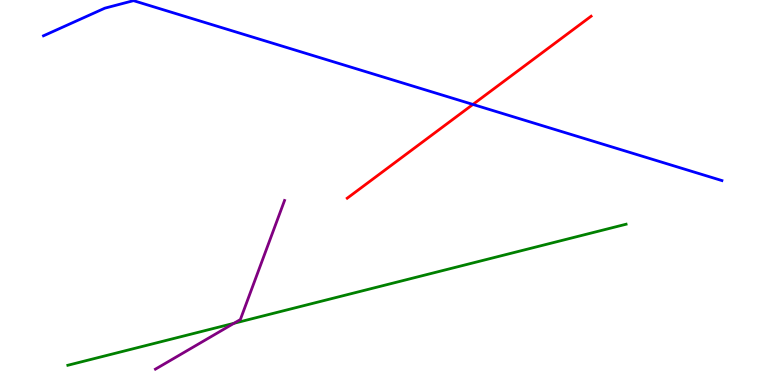[{'lines': ['blue', 'red'], 'intersections': [{'x': 6.1, 'y': 7.29}]}, {'lines': ['green', 'red'], 'intersections': []}, {'lines': ['purple', 'red'], 'intersections': []}, {'lines': ['blue', 'green'], 'intersections': []}, {'lines': ['blue', 'purple'], 'intersections': []}, {'lines': ['green', 'purple'], 'intersections': [{'x': 3.02, 'y': 1.6}]}]